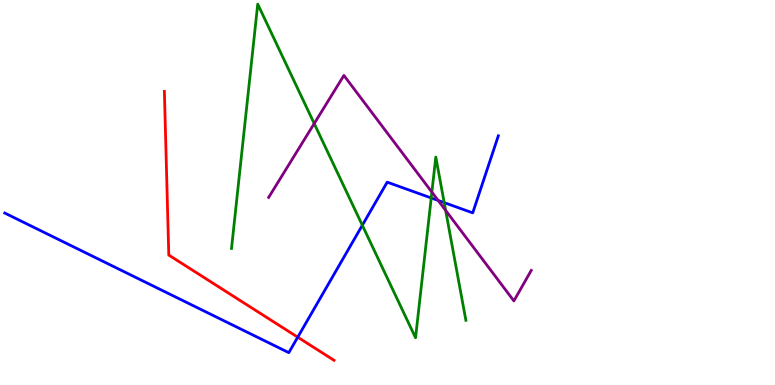[{'lines': ['blue', 'red'], 'intersections': [{'x': 3.84, 'y': 1.24}]}, {'lines': ['green', 'red'], 'intersections': []}, {'lines': ['purple', 'red'], 'intersections': []}, {'lines': ['blue', 'green'], 'intersections': [{'x': 4.68, 'y': 4.15}, {'x': 5.56, 'y': 4.86}, {'x': 5.73, 'y': 4.74}]}, {'lines': ['blue', 'purple'], 'intersections': [{'x': 5.65, 'y': 4.79}]}, {'lines': ['green', 'purple'], 'intersections': [{'x': 4.05, 'y': 6.79}, {'x': 5.57, 'y': 5.01}, {'x': 5.75, 'y': 4.54}]}]